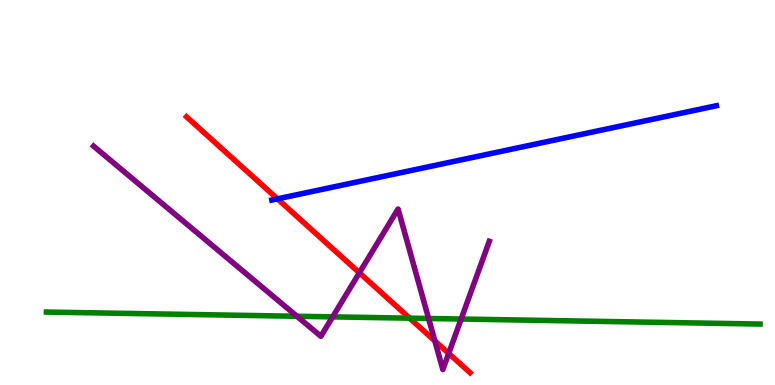[{'lines': ['blue', 'red'], 'intersections': [{'x': 3.58, 'y': 4.84}]}, {'lines': ['green', 'red'], 'intersections': [{'x': 5.29, 'y': 1.74}]}, {'lines': ['purple', 'red'], 'intersections': [{'x': 4.64, 'y': 2.91}, {'x': 5.61, 'y': 1.15}, {'x': 5.79, 'y': 0.821}]}, {'lines': ['blue', 'green'], 'intersections': []}, {'lines': ['blue', 'purple'], 'intersections': []}, {'lines': ['green', 'purple'], 'intersections': [{'x': 3.83, 'y': 1.79}, {'x': 4.29, 'y': 1.77}, {'x': 5.53, 'y': 1.73}, {'x': 5.95, 'y': 1.71}]}]